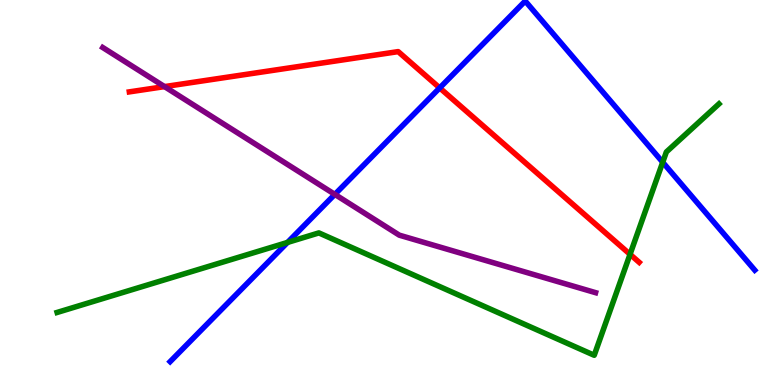[{'lines': ['blue', 'red'], 'intersections': [{'x': 5.67, 'y': 7.72}]}, {'lines': ['green', 'red'], 'intersections': [{'x': 8.13, 'y': 3.39}]}, {'lines': ['purple', 'red'], 'intersections': [{'x': 2.12, 'y': 7.75}]}, {'lines': ['blue', 'green'], 'intersections': [{'x': 3.71, 'y': 3.7}, {'x': 8.55, 'y': 5.79}]}, {'lines': ['blue', 'purple'], 'intersections': [{'x': 4.32, 'y': 4.95}]}, {'lines': ['green', 'purple'], 'intersections': []}]